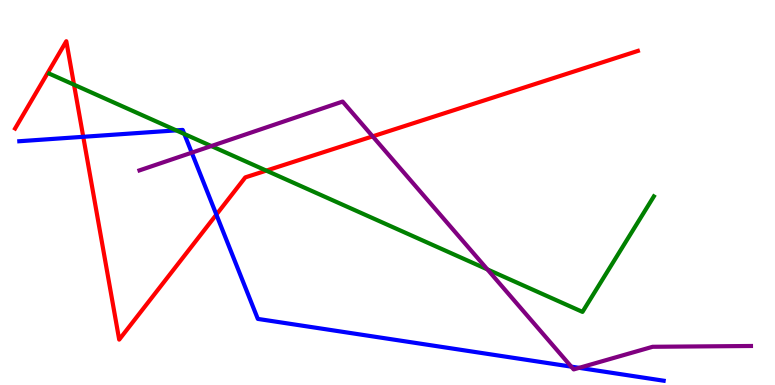[{'lines': ['blue', 'red'], 'intersections': [{'x': 1.07, 'y': 6.45}, {'x': 2.79, 'y': 4.43}]}, {'lines': ['green', 'red'], 'intersections': [{'x': 0.955, 'y': 7.8}, {'x': 3.44, 'y': 5.57}]}, {'lines': ['purple', 'red'], 'intersections': [{'x': 4.81, 'y': 6.46}]}, {'lines': ['blue', 'green'], 'intersections': [{'x': 2.27, 'y': 6.61}, {'x': 2.38, 'y': 6.52}]}, {'lines': ['blue', 'purple'], 'intersections': [{'x': 2.47, 'y': 6.03}, {'x': 7.37, 'y': 0.477}, {'x': 7.47, 'y': 0.446}]}, {'lines': ['green', 'purple'], 'intersections': [{'x': 2.73, 'y': 6.21}, {'x': 6.29, 'y': 3.0}]}]